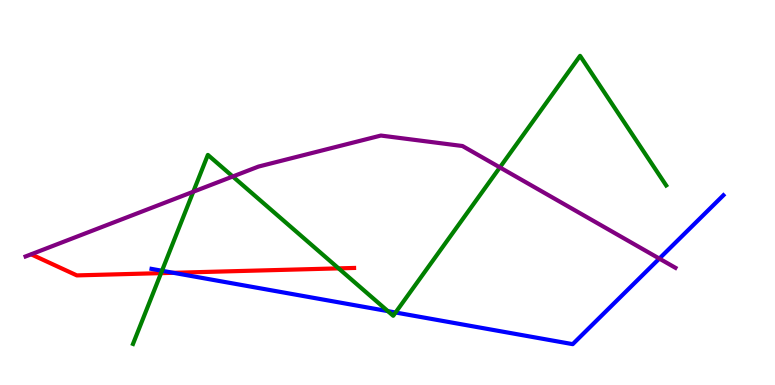[{'lines': ['blue', 'red'], 'intersections': [{'x': 2.24, 'y': 2.91}]}, {'lines': ['green', 'red'], 'intersections': [{'x': 2.08, 'y': 2.91}, {'x': 4.37, 'y': 3.03}]}, {'lines': ['purple', 'red'], 'intersections': []}, {'lines': ['blue', 'green'], 'intersections': [{'x': 2.09, 'y': 2.97}, {'x': 5.0, 'y': 1.92}, {'x': 5.1, 'y': 1.88}]}, {'lines': ['blue', 'purple'], 'intersections': [{'x': 8.51, 'y': 3.28}]}, {'lines': ['green', 'purple'], 'intersections': [{'x': 2.49, 'y': 5.02}, {'x': 3.0, 'y': 5.42}, {'x': 6.45, 'y': 5.65}]}]